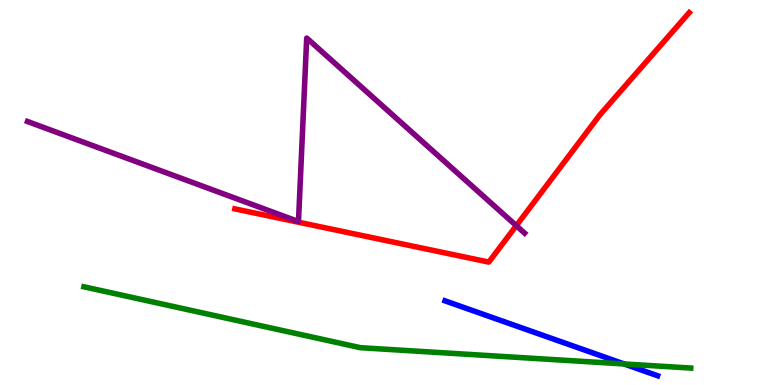[{'lines': ['blue', 'red'], 'intersections': []}, {'lines': ['green', 'red'], 'intersections': []}, {'lines': ['purple', 'red'], 'intersections': [{'x': 6.66, 'y': 4.14}]}, {'lines': ['blue', 'green'], 'intersections': [{'x': 8.05, 'y': 0.547}]}, {'lines': ['blue', 'purple'], 'intersections': []}, {'lines': ['green', 'purple'], 'intersections': []}]